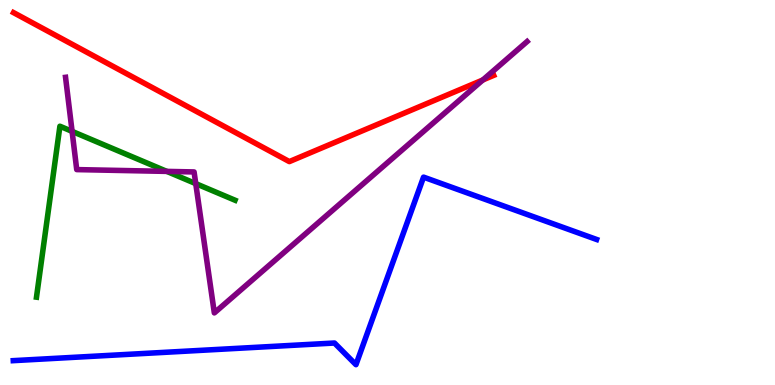[{'lines': ['blue', 'red'], 'intersections': []}, {'lines': ['green', 'red'], 'intersections': []}, {'lines': ['purple', 'red'], 'intersections': [{'x': 6.23, 'y': 7.92}]}, {'lines': ['blue', 'green'], 'intersections': []}, {'lines': ['blue', 'purple'], 'intersections': []}, {'lines': ['green', 'purple'], 'intersections': [{'x': 0.93, 'y': 6.59}, {'x': 2.15, 'y': 5.55}, {'x': 2.53, 'y': 5.23}]}]